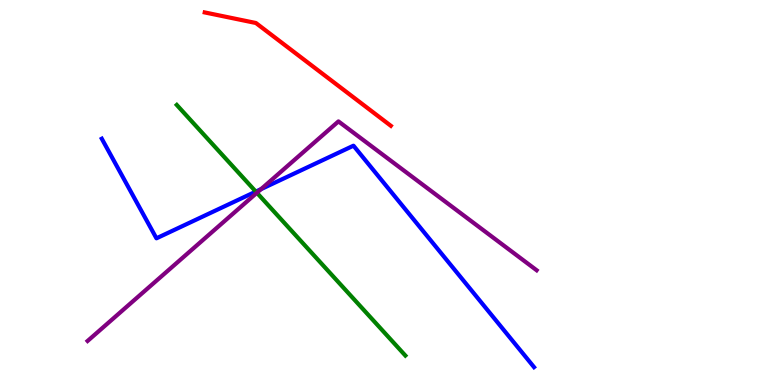[{'lines': ['blue', 'red'], 'intersections': []}, {'lines': ['green', 'red'], 'intersections': []}, {'lines': ['purple', 'red'], 'intersections': []}, {'lines': ['blue', 'green'], 'intersections': [{'x': 3.3, 'y': 5.02}]}, {'lines': ['blue', 'purple'], 'intersections': [{'x': 3.37, 'y': 5.09}]}, {'lines': ['green', 'purple'], 'intersections': [{'x': 3.31, 'y': 4.99}]}]